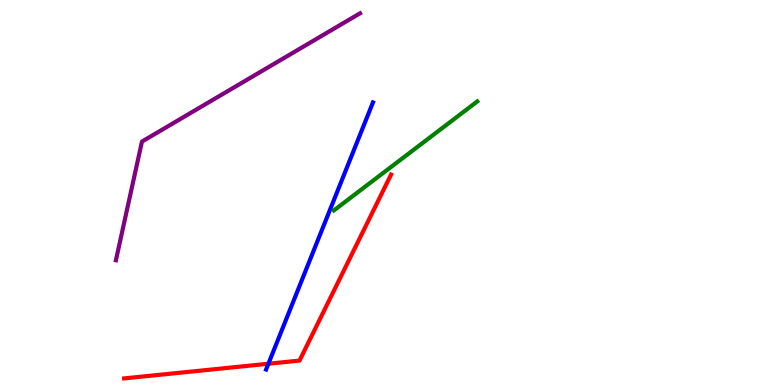[{'lines': ['blue', 'red'], 'intersections': [{'x': 3.46, 'y': 0.552}]}, {'lines': ['green', 'red'], 'intersections': []}, {'lines': ['purple', 'red'], 'intersections': []}, {'lines': ['blue', 'green'], 'intersections': []}, {'lines': ['blue', 'purple'], 'intersections': []}, {'lines': ['green', 'purple'], 'intersections': []}]